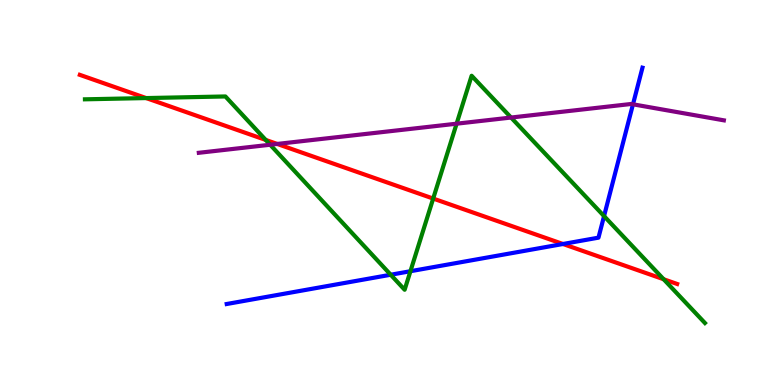[{'lines': ['blue', 'red'], 'intersections': [{'x': 7.26, 'y': 3.66}]}, {'lines': ['green', 'red'], 'intersections': [{'x': 1.89, 'y': 7.45}, {'x': 3.43, 'y': 6.37}, {'x': 5.59, 'y': 4.84}, {'x': 8.56, 'y': 2.75}]}, {'lines': ['purple', 'red'], 'intersections': [{'x': 3.58, 'y': 6.26}]}, {'lines': ['blue', 'green'], 'intersections': [{'x': 5.04, 'y': 2.86}, {'x': 5.3, 'y': 2.96}, {'x': 7.79, 'y': 4.39}]}, {'lines': ['blue', 'purple'], 'intersections': [{'x': 8.17, 'y': 7.29}]}, {'lines': ['green', 'purple'], 'intersections': [{'x': 3.49, 'y': 6.24}, {'x': 5.89, 'y': 6.79}, {'x': 6.59, 'y': 6.95}]}]